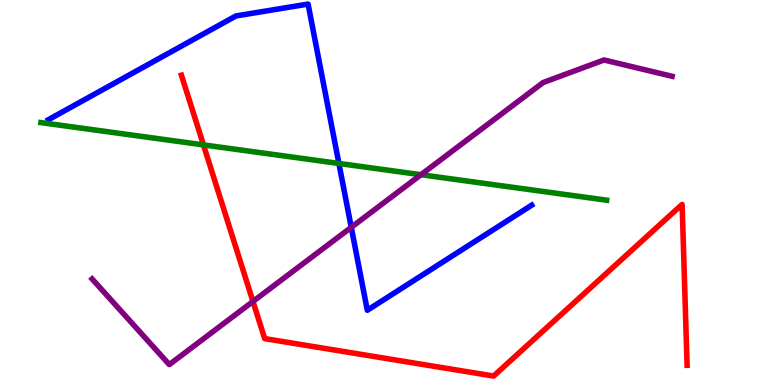[{'lines': ['blue', 'red'], 'intersections': []}, {'lines': ['green', 'red'], 'intersections': [{'x': 2.63, 'y': 6.24}]}, {'lines': ['purple', 'red'], 'intersections': [{'x': 3.26, 'y': 2.17}]}, {'lines': ['blue', 'green'], 'intersections': [{'x': 4.37, 'y': 5.75}]}, {'lines': ['blue', 'purple'], 'intersections': [{'x': 4.53, 'y': 4.1}]}, {'lines': ['green', 'purple'], 'intersections': [{'x': 5.43, 'y': 5.46}]}]